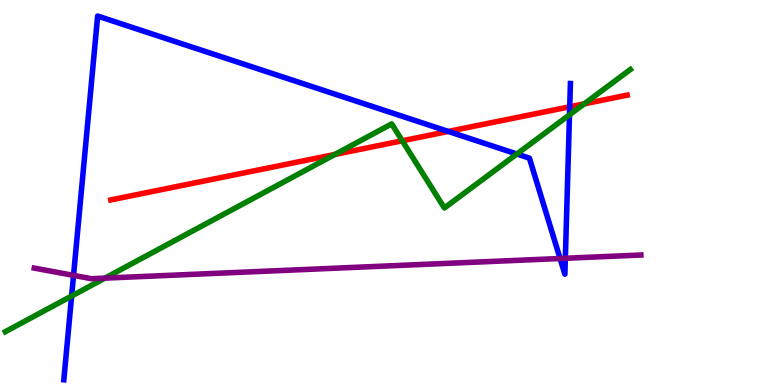[{'lines': ['blue', 'red'], 'intersections': [{'x': 5.78, 'y': 6.59}, {'x': 7.35, 'y': 7.23}]}, {'lines': ['green', 'red'], 'intersections': [{'x': 4.32, 'y': 5.99}, {'x': 5.19, 'y': 6.34}, {'x': 7.54, 'y': 7.3}]}, {'lines': ['purple', 'red'], 'intersections': []}, {'lines': ['blue', 'green'], 'intersections': [{'x': 0.924, 'y': 2.31}, {'x': 6.67, 'y': 6.0}, {'x': 7.35, 'y': 7.02}]}, {'lines': ['blue', 'purple'], 'intersections': [{'x': 0.949, 'y': 2.85}, {'x': 7.23, 'y': 3.29}, {'x': 7.29, 'y': 3.29}]}, {'lines': ['green', 'purple'], 'intersections': [{'x': 1.35, 'y': 2.78}]}]